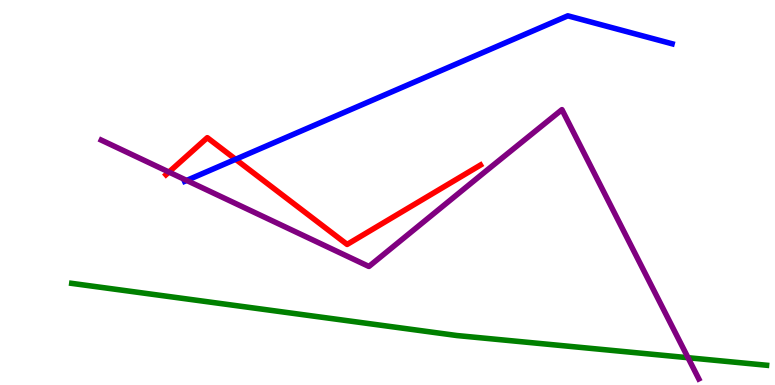[{'lines': ['blue', 'red'], 'intersections': [{'x': 3.04, 'y': 5.86}]}, {'lines': ['green', 'red'], 'intersections': []}, {'lines': ['purple', 'red'], 'intersections': [{'x': 2.18, 'y': 5.53}]}, {'lines': ['blue', 'green'], 'intersections': []}, {'lines': ['blue', 'purple'], 'intersections': [{'x': 2.41, 'y': 5.31}]}, {'lines': ['green', 'purple'], 'intersections': [{'x': 8.88, 'y': 0.709}]}]